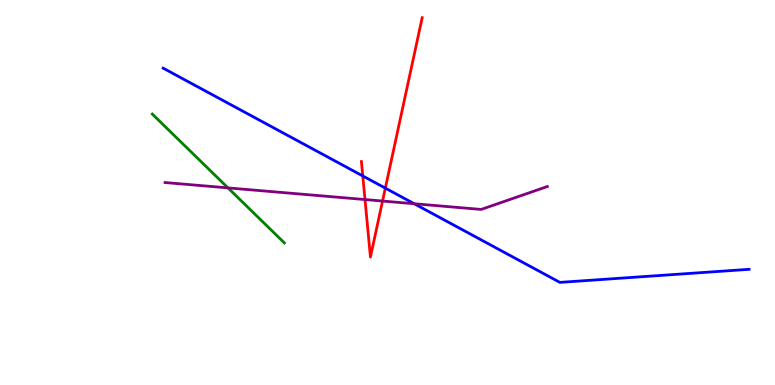[{'lines': ['blue', 'red'], 'intersections': [{'x': 4.68, 'y': 5.43}, {'x': 4.97, 'y': 5.11}]}, {'lines': ['green', 'red'], 'intersections': []}, {'lines': ['purple', 'red'], 'intersections': [{'x': 4.71, 'y': 4.82}, {'x': 4.94, 'y': 4.78}]}, {'lines': ['blue', 'green'], 'intersections': []}, {'lines': ['blue', 'purple'], 'intersections': [{'x': 5.35, 'y': 4.71}]}, {'lines': ['green', 'purple'], 'intersections': [{'x': 2.94, 'y': 5.12}]}]